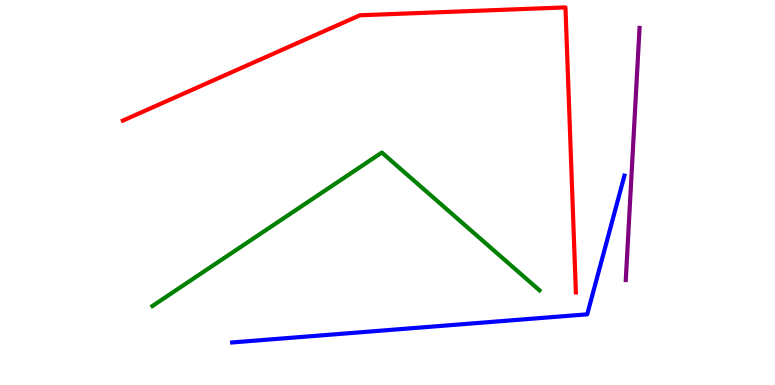[{'lines': ['blue', 'red'], 'intersections': []}, {'lines': ['green', 'red'], 'intersections': []}, {'lines': ['purple', 'red'], 'intersections': []}, {'lines': ['blue', 'green'], 'intersections': []}, {'lines': ['blue', 'purple'], 'intersections': []}, {'lines': ['green', 'purple'], 'intersections': []}]